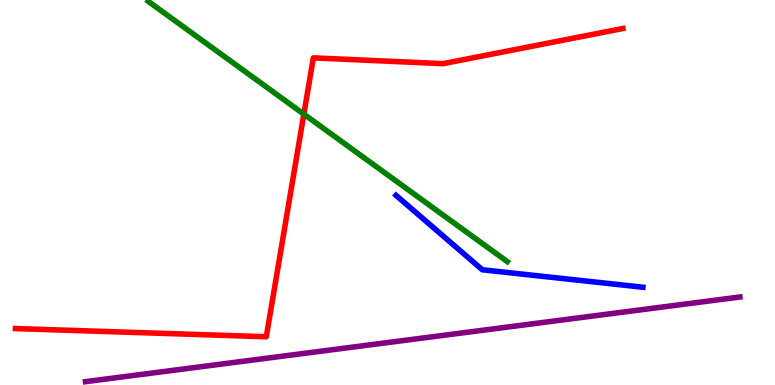[{'lines': ['blue', 'red'], 'intersections': []}, {'lines': ['green', 'red'], 'intersections': [{'x': 3.92, 'y': 7.04}]}, {'lines': ['purple', 'red'], 'intersections': []}, {'lines': ['blue', 'green'], 'intersections': []}, {'lines': ['blue', 'purple'], 'intersections': []}, {'lines': ['green', 'purple'], 'intersections': []}]